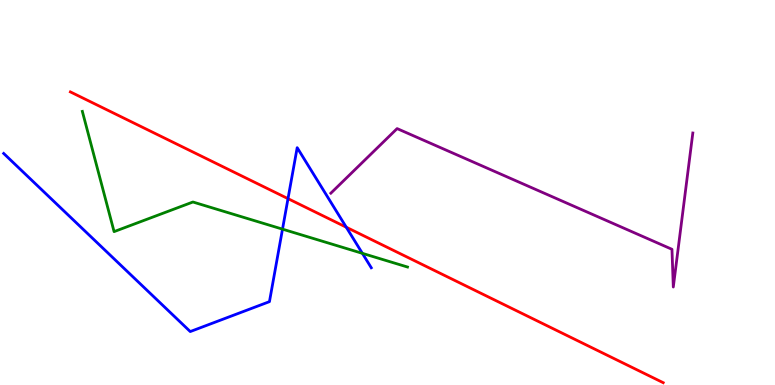[{'lines': ['blue', 'red'], 'intersections': [{'x': 3.72, 'y': 4.84}, {'x': 4.47, 'y': 4.1}]}, {'lines': ['green', 'red'], 'intersections': []}, {'lines': ['purple', 'red'], 'intersections': []}, {'lines': ['blue', 'green'], 'intersections': [{'x': 3.65, 'y': 4.05}, {'x': 4.68, 'y': 3.42}]}, {'lines': ['blue', 'purple'], 'intersections': []}, {'lines': ['green', 'purple'], 'intersections': []}]